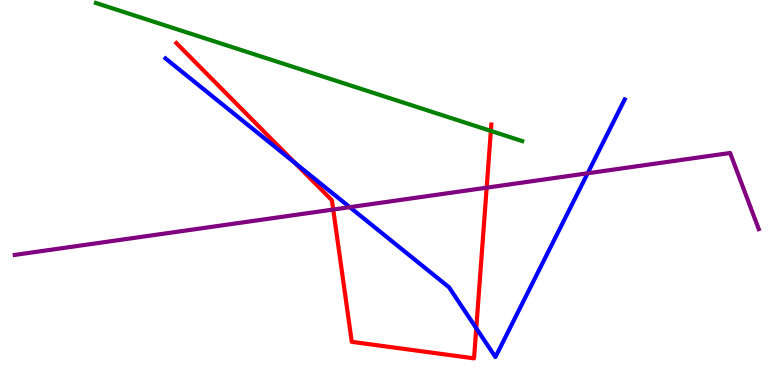[{'lines': ['blue', 'red'], 'intersections': [{'x': 3.81, 'y': 5.77}, {'x': 6.15, 'y': 1.47}]}, {'lines': ['green', 'red'], 'intersections': [{'x': 6.33, 'y': 6.6}]}, {'lines': ['purple', 'red'], 'intersections': [{'x': 4.3, 'y': 4.56}, {'x': 6.28, 'y': 5.13}]}, {'lines': ['blue', 'green'], 'intersections': []}, {'lines': ['blue', 'purple'], 'intersections': [{'x': 4.51, 'y': 4.62}, {'x': 7.58, 'y': 5.5}]}, {'lines': ['green', 'purple'], 'intersections': []}]